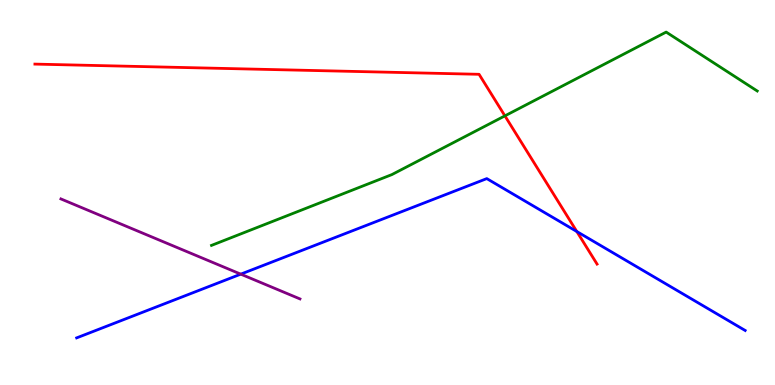[{'lines': ['blue', 'red'], 'intersections': [{'x': 7.44, 'y': 3.99}]}, {'lines': ['green', 'red'], 'intersections': [{'x': 6.51, 'y': 6.99}]}, {'lines': ['purple', 'red'], 'intersections': []}, {'lines': ['blue', 'green'], 'intersections': []}, {'lines': ['blue', 'purple'], 'intersections': [{'x': 3.11, 'y': 2.88}]}, {'lines': ['green', 'purple'], 'intersections': []}]